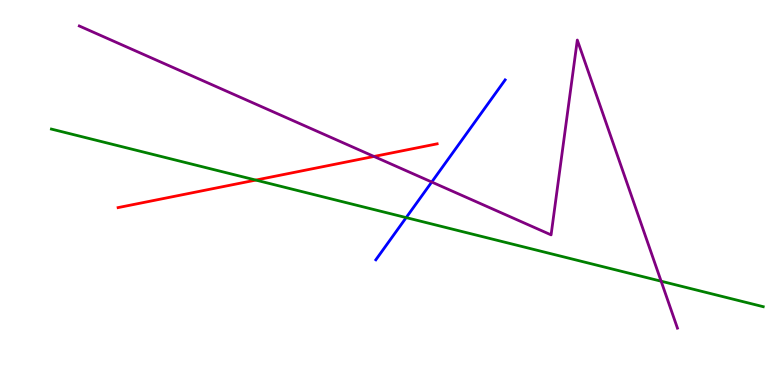[{'lines': ['blue', 'red'], 'intersections': []}, {'lines': ['green', 'red'], 'intersections': [{'x': 3.3, 'y': 5.32}]}, {'lines': ['purple', 'red'], 'intersections': [{'x': 4.83, 'y': 5.94}]}, {'lines': ['blue', 'green'], 'intersections': [{'x': 5.24, 'y': 4.35}]}, {'lines': ['blue', 'purple'], 'intersections': [{'x': 5.57, 'y': 5.27}]}, {'lines': ['green', 'purple'], 'intersections': [{'x': 8.53, 'y': 2.7}]}]